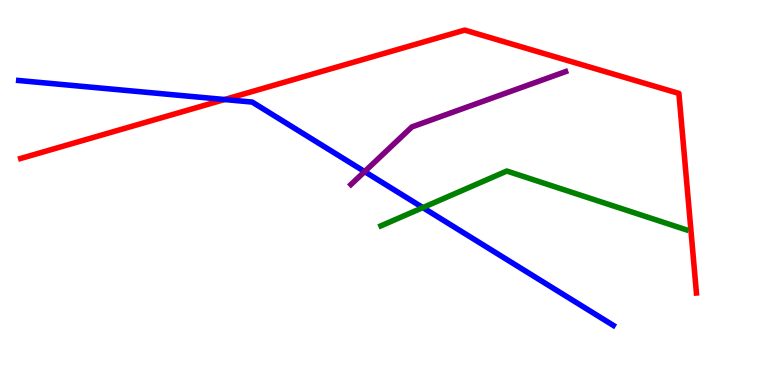[{'lines': ['blue', 'red'], 'intersections': [{'x': 2.9, 'y': 7.41}]}, {'lines': ['green', 'red'], 'intersections': []}, {'lines': ['purple', 'red'], 'intersections': []}, {'lines': ['blue', 'green'], 'intersections': [{'x': 5.46, 'y': 4.61}]}, {'lines': ['blue', 'purple'], 'intersections': [{'x': 4.7, 'y': 5.54}]}, {'lines': ['green', 'purple'], 'intersections': []}]